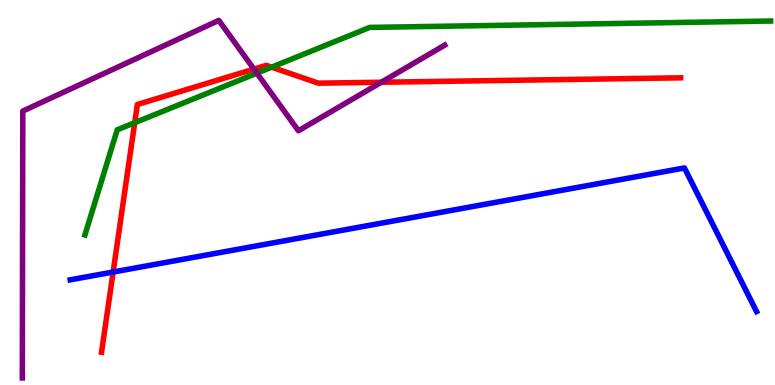[{'lines': ['blue', 'red'], 'intersections': [{'x': 1.46, 'y': 2.93}]}, {'lines': ['green', 'red'], 'intersections': [{'x': 1.74, 'y': 6.81}, {'x': 3.51, 'y': 8.25}]}, {'lines': ['purple', 'red'], 'intersections': [{'x': 3.28, 'y': 8.21}, {'x': 4.92, 'y': 7.86}]}, {'lines': ['blue', 'green'], 'intersections': []}, {'lines': ['blue', 'purple'], 'intersections': []}, {'lines': ['green', 'purple'], 'intersections': [{'x': 3.31, 'y': 8.1}]}]